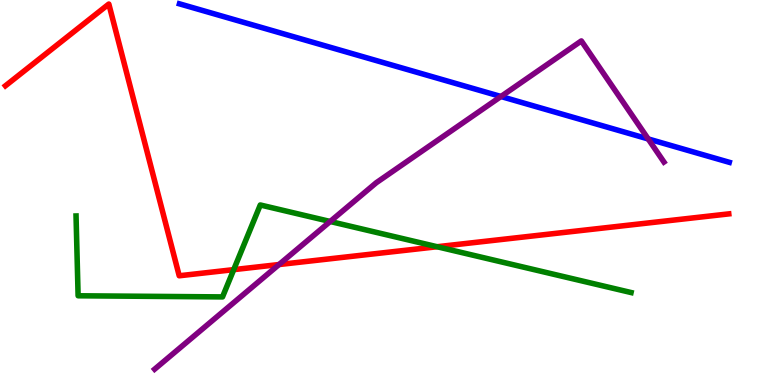[{'lines': ['blue', 'red'], 'intersections': []}, {'lines': ['green', 'red'], 'intersections': [{'x': 3.02, 'y': 3.0}, {'x': 5.64, 'y': 3.59}]}, {'lines': ['purple', 'red'], 'intersections': [{'x': 3.6, 'y': 3.13}]}, {'lines': ['blue', 'green'], 'intersections': []}, {'lines': ['blue', 'purple'], 'intersections': [{'x': 6.46, 'y': 7.49}, {'x': 8.36, 'y': 6.39}]}, {'lines': ['green', 'purple'], 'intersections': [{'x': 4.26, 'y': 4.25}]}]